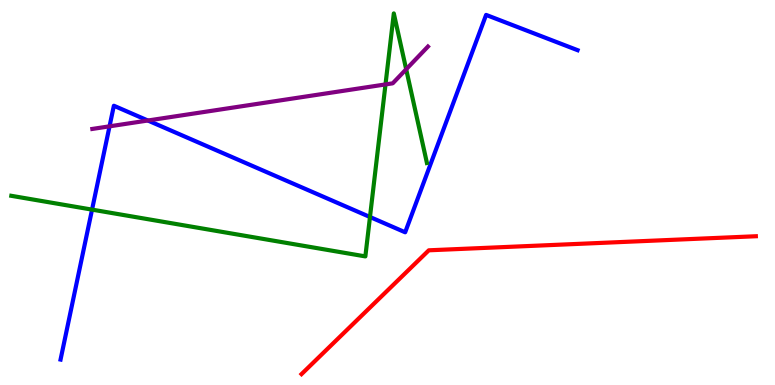[{'lines': ['blue', 'red'], 'intersections': []}, {'lines': ['green', 'red'], 'intersections': []}, {'lines': ['purple', 'red'], 'intersections': []}, {'lines': ['blue', 'green'], 'intersections': [{'x': 1.19, 'y': 4.56}, {'x': 4.77, 'y': 4.36}]}, {'lines': ['blue', 'purple'], 'intersections': [{'x': 1.41, 'y': 6.72}, {'x': 1.91, 'y': 6.87}]}, {'lines': ['green', 'purple'], 'intersections': [{'x': 4.97, 'y': 7.81}, {'x': 5.24, 'y': 8.2}]}]